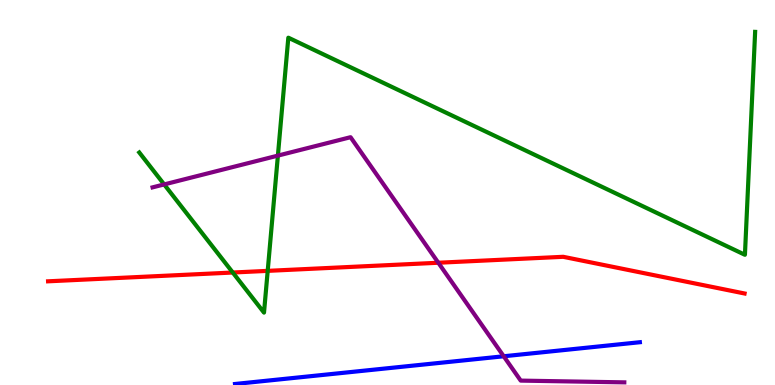[{'lines': ['blue', 'red'], 'intersections': []}, {'lines': ['green', 'red'], 'intersections': [{'x': 3.0, 'y': 2.92}, {'x': 3.45, 'y': 2.96}]}, {'lines': ['purple', 'red'], 'intersections': [{'x': 5.66, 'y': 3.18}]}, {'lines': ['blue', 'green'], 'intersections': []}, {'lines': ['blue', 'purple'], 'intersections': [{'x': 6.5, 'y': 0.746}]}, {'lines': ['green', 'purple'], 'intersections': [{'x': 2.12, 'y': 5.21}, {'x': 3.59, 'y': 5.96}]}]